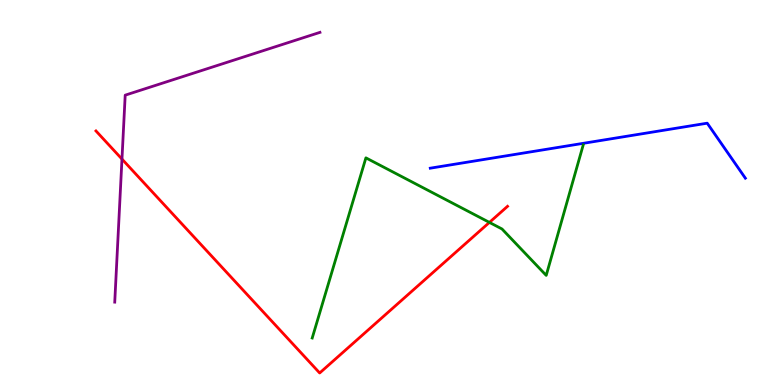[{'lines': ['blue', 'red'], 'intersections': []}, {'lines': ['green', 'red'], 'intersections': [{'x': 6.32, 'y': 4.22}]}, {'lines': ['purple', 'red'], 'intersections': [{'x': 1.57, 'y': 5.87}]}, {'lines': ['blue', 'green'], 'intersections': []}, {'lines': ['blue', 'purple'], 'intersections': []}, {'lines': ['green', 'purple'], 'intersections': []}]